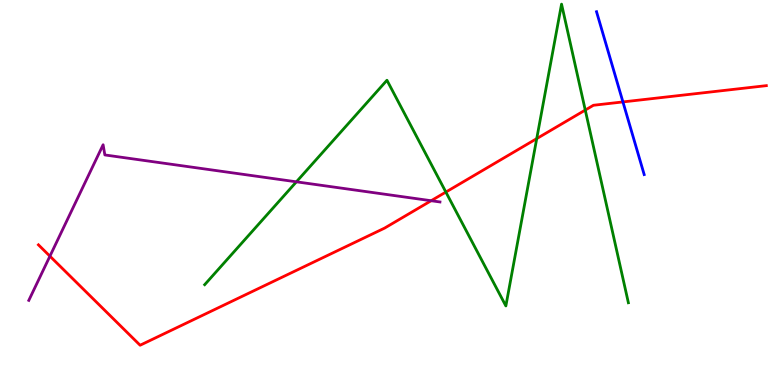[{'lines': ['blue', 'red'], 'intersections': [{'x': 8.04, 'y': 7.35}]}, {'lines': ['green', 'red'], 'intersections': [{'x': 5.75, 'y': 5.01}, {'x': 6.93, 'y': 6.4}, {'x': 7.55, 'y': 7.14}]}, {'lines': ['purple', 'red'], 'intersections': [{'x': 0.644, 'y': 3.35}, {'x': 5.56, 'y': 4.79}]}, {'lines': ['blue', 'green'], 'intersections': []}, {'lines': ['blue', 'purple'], 'intersections': []}, {'lines': ['green', 'purple'], 'intersections': [{'x': 3.82, 'y': 5.28}]}]